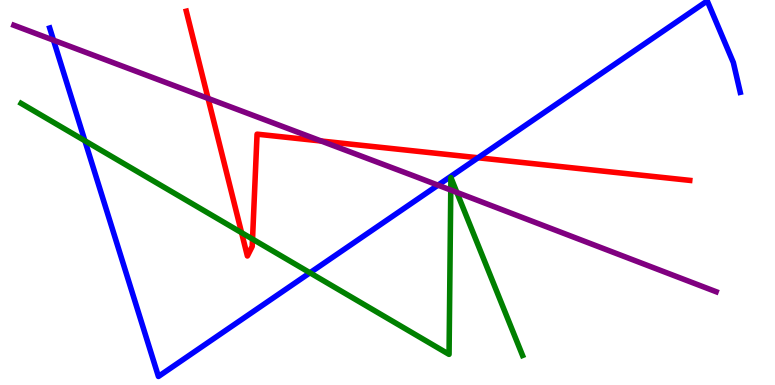[{'lines': ['blue', 'red'], 'intersections': [{'x': 6.17, 'y': 5.9}]}, {'lines': ['green', 'red'], 'intersections': [{'x': 3.12, 'y': 3.96}, {'x': 3.26, 'y': 3.79}]}, {'lines': ['purple', 'red'], 'intersections': [{'x': 2.68, 'y': 7.44}, {'x': 4.14, 'y': 6.34}]}, {'lines': ['blue', 'green'], 'intersections': [{'x': 1.1, 'y': 6.34}, {'x': 4.0, 'y': 2.91}]}, {'lines': ['blue', 'purple'], 'intersections': [{'x': 0.69, 'y': 8.96}, {'x': 5.65, 'y': 5.19}]}, {'lines': ['green', 'purple'], 'intersections': [{'x': 5.82, 'y': 5.06}, {'x': 5.9, 'y': 5.0}]}]